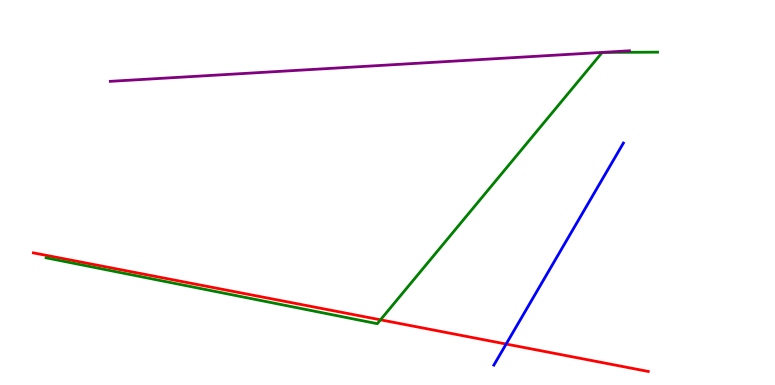[{'lines': ['blue', 'red'], 'intersections': [{'x': 6.53, 'y': 1.06}]}, {'lines': ['green', 'red'], 'intersections': [{'x': 4.91, 'y': 1.69}]}, {'lines': ['purple', 'red'], 'intersections': []}, {'lines': ['blue', 'green'], 'intersections': []}, {'lines': ['blue', 'purple'], 'intersections': []}, {'lines': ['green', 'purple'], 'intersections': []}]